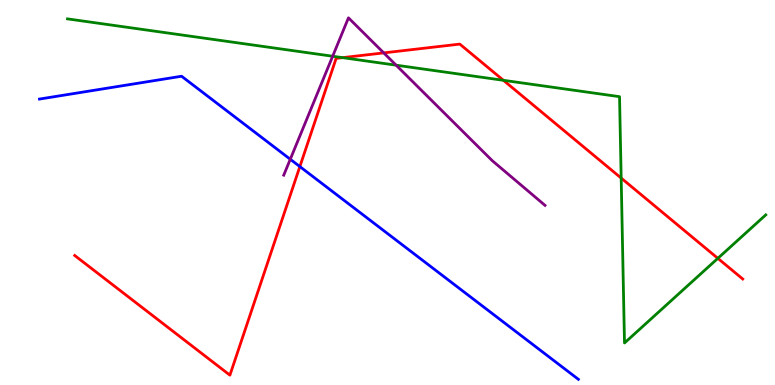[{'lines': ['blue', 'red'], 'intersections': [{'x': 3.87, 'y': 5.67}]}, {'lines': ['green', 'red'], 'intersections': [{'x': 4.42, 'y': 8.5}, {'x': 6.5, 'y': 7.91}, {'x': 8.02, 'y': 5.37}, {'x': 9.26, 'y': 3.29}]}, {'lines': ['purple', 'red'], 'intersections': [{'x': 4.95, 'y': 8.63}]}, {'lines': ['blue', 'green'], 'intersections': []}, {'lines': ['blue', 'purple'], 'intersections': [{'x': 3.75, 'y': 5.86}]}, {'lines': ['green', 'purple'], 'intersections': [{'x': 4.29, 'y': 8.54}, {'x': 5.11, 'y': 8.31}]}]